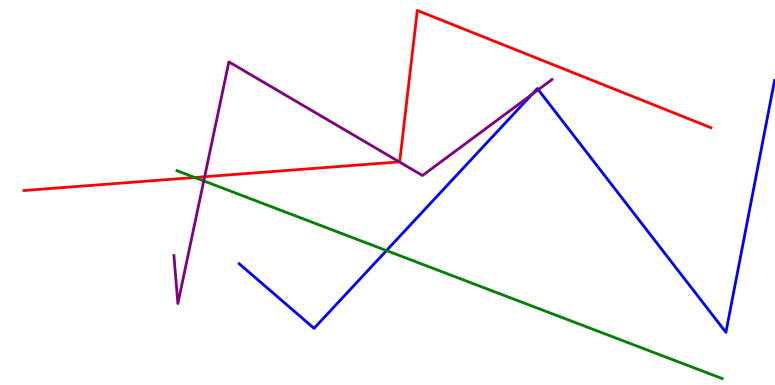[{'lines': ['blue', 'red'], 'intersections': []}, {'lines': ['green', 'red'], 'intersections': [{'x': 2.51, 'y': 5.39}]}, {'lines': ['purple', 'red'], 'intersections': [{'x': 2.64, 'y': 5.41}, {'x': 5.15, 'y': 5.8}]}, {'lines': ['blue', 'green'], 'intersections': [{'x': 4.99, 'y': 3.49}]}, {'lines': ['blue', 'purple'], 'intersections': [{'x': 6.86, 'y': 7.54}, {'x': 6.95, 'y': 7.67}]}, {'lines': ['green', 'purple'], 'intersections': [{'x': 2.63, 'y': 5.3}]}]